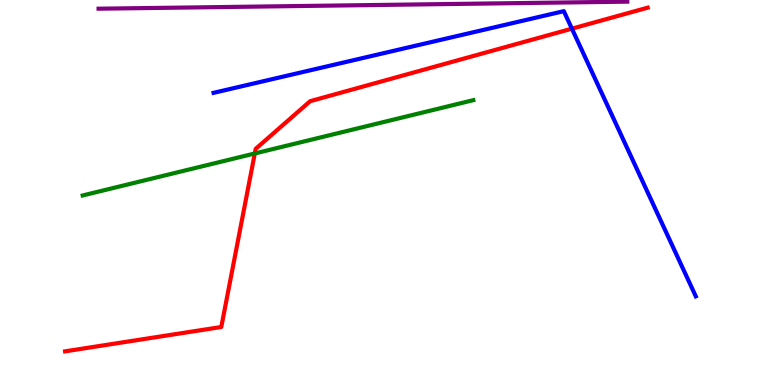[{'lines': ['blue', 'red'], 'intersections': [{'x': 7.38, 'y': 9.26}]}, {'lines': ['green', 'red'], 'intersections': [{'x': 3.29, 'y': 6.01}]}, {'lines': ['purple', 'red'], 'intersections': []}, {'lines': ['blue', 'green'], 'intersections': []}, {'lines': ['blue', 'purple'], 'intersections': []}, {'lines': ['green', 'purple'], 'intersections': []}]